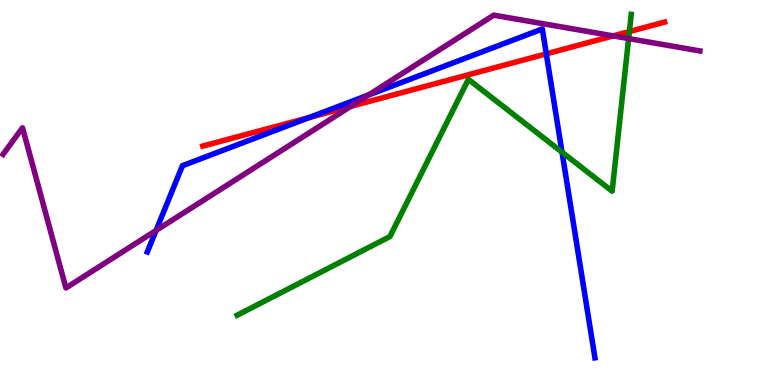[{'lines': ['blue', 'red'], 'intersections': [{'x': 3.99, 'y': 6.95}, {'x': 7.05, 'y': 8.6}]}, {'lines': ['green', 'red'], 'intersections': [{'x': 8.12, 'y': 9.18}]}, {'lines': ['purple', 'red'], 'intersections': [{'x': 4.53, 'y': 7.24}, {'x': 7.91, 'y': 9.07}]}, {'lines': ['blue', 'green'], 'intersections': [{'x': 7.25, 'y': 6.05}]}, {'lines': ['blue', 'purple'], 'intersections': [{'x': 2.01, 'y': 4.01}, {'x': 4.76, 'y': 7.53}]}, {'lines': ['green', 'purple'], 'intersections': [{'x': 8.11, 'y': 9.0}]}]